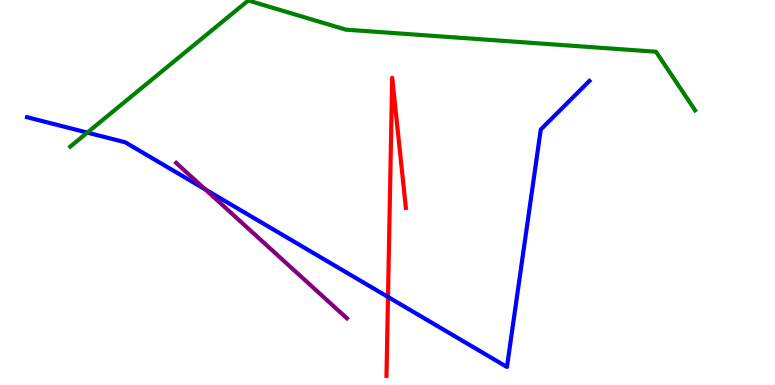[{'lines': ['blue', 'red'], 'intersections': [{'x': 5.01, 'y': 2.29}]}, {'lines': ['green', 'red'], 'intersections': []}, {'lines': ['purple', 'red'], 'intersections': []}, {'lines': ['blue', 'green'], 'intersections': [{'x': 1.13, 'y': 6.56}]}, {'lines': ['blue', 'purple'], 'intersections': [{'x': 2.65, 'y': 5.08}]}, {'lines': ['green', 'purple'], 'intersections': []}]